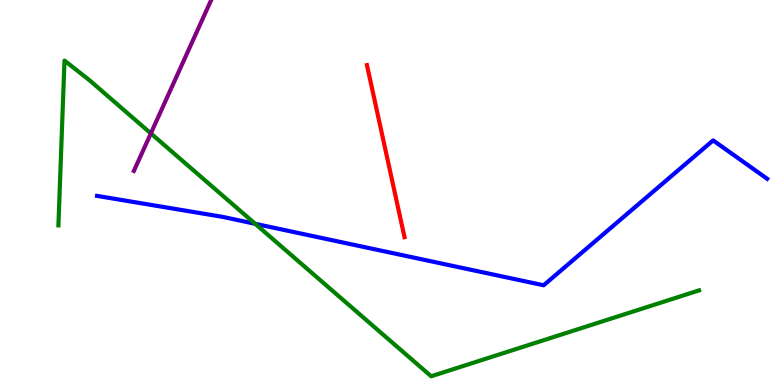[{'lines': ['blue', 'red'], 'intersections': []}, {'lines': ['green', 'red'], 'intersections': []}, {'lines': ['purple', 'red'], 'intersections': []}, {'lines': ['blue', 'green'], 'intersections': [{'x': 3.29, 'y': 4.19}]}, {'lines': ['blue', 'purple'], 'intersections': []}, {'lines': ['green', 'purple'], 'intersections': [{'x': 1.95, 'y': 6.53}]}]